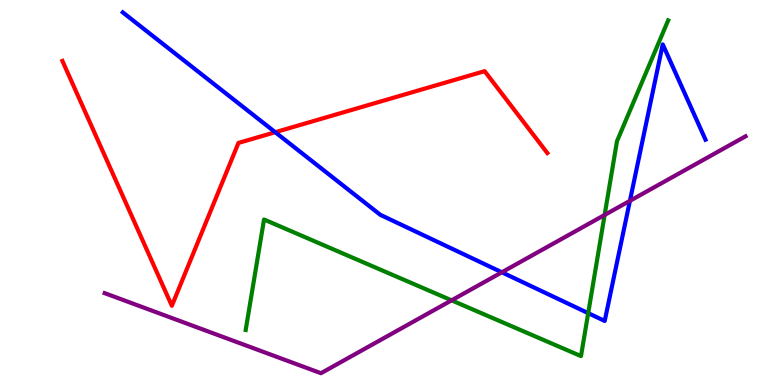[{'lines': ['blue', 'red'], 'intersections': [{'x': 3.55, 'y': 6.57}]}, {'lines': ['green', 'red'], 'intersections': []}, {'lines': ['purple', 'red'], 'intersections': []}, {'lines': ['blue', 'green'], 'intersections': [{'x': 7.59, 'y': 1.87}]}, {'lines': ['blue', 'purple'], 'intersections': [{'x': 6.48, 'y': 2.93}, {'x': 8.13, 'y': 4.78}]}, {'lines': ['green', 'purple'], 'intersections': [{'x': 5.83, 'y': 2.2}, {'x': 7.8, 'y': 4.42}]}]